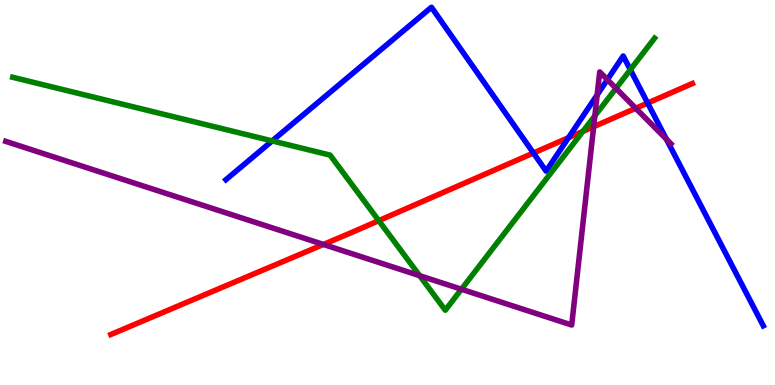[{'lines': ['blue', 'red'], 'intersections': [{'x': 6.88, 'y': 6.03}, {'x': 7.34, 'y': 6.42}, {'x': 8.36, 'y': 7.32}]}, {'lines': ['green', 'red'], 'intersections': [{'x': 4.89, 'y': 4.27}, {'x': 7.52, 'y': 6.59}]}, {'lines': ['purple', 'red'], 'intersections': [{'x': 4.17, 'y': 3.65}, {'x': 7.66, 'y': 6.71}, {'x': 8.2, 'y': 7.19}]}, {'lines': ['blue', 'green'], 'intersections': [{'x': 3.51, 'y': 6.34}, {'x': 8.13, 'y': 8.19}]}, {'lines': ['blue', 'purple'], 'intersections': [{'x': 7.71, 'y': 7.54}, {'x': 7.84, 'y': 7.93}, {'x': 8.6, 'y': 6.38}]}, {'lines': ['green', 'purple'], 'intersections': [{'x': 5.41, 'y': 2.84}, {'x': 5.95, 'y': 2.49}, {'x': 7.68, 'y': 6.99}, {'x': 7.95, 'y': 7.71}]}]